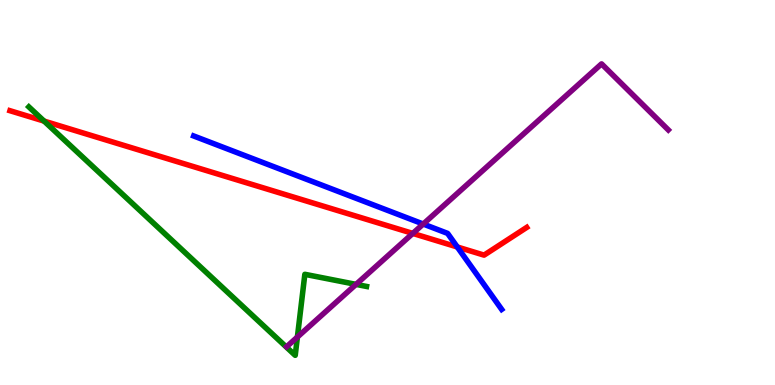[{'lines': ['blue', 'red'], 'intersections': [{'x': 5.9, 'y': 3.59}]}, {'lines': ['green', 'red'], 'intersections': [{'x': 0.569, 'y': 6.85}]}, {'lines': ['purple', 'red'], 'intersections': [{'x': 5.33, 'y': 3.94}]}, {'lines': ['blue', 'green'], 'intersections': []}, {'lines': ['blue', 'purple'], 'intersections': [{'x': 5.46, 'y': 4.18}]}, {'lines': ['green', 'purple'], 'intersections': [{'x': 3.84, 'y': 1.25}, {'x': 4.59, 'y': 2.61}]}]